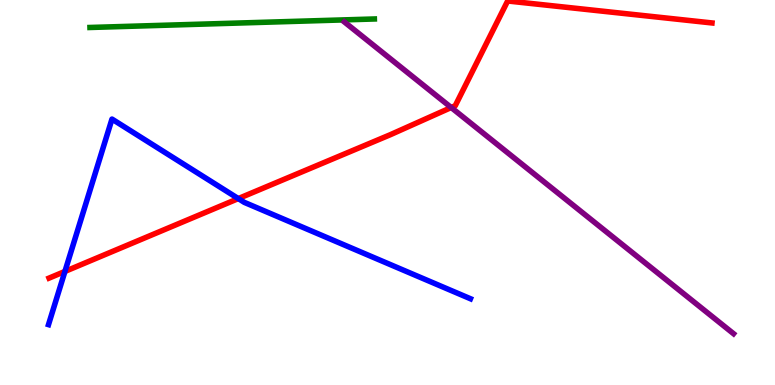[{'lines': ['blue', 'red'], 'intersections': [{'x': 0.838, 'y': 2.95}, {'x': 3.07, 'y': 4.84}]}, {'lines': ['green', 'red'], 'intersections': []}, {'lines': ['purple', 'red'], 'intersections': [{'x': 5.82, 'y': 7.21}]}, {'lines': ['blue', 'green'], 'intersections': []}, {'lines': ['blue', 'purple'], 'intersections': []}, {'lines': ['green', 'purple'], 'intersections': []}]